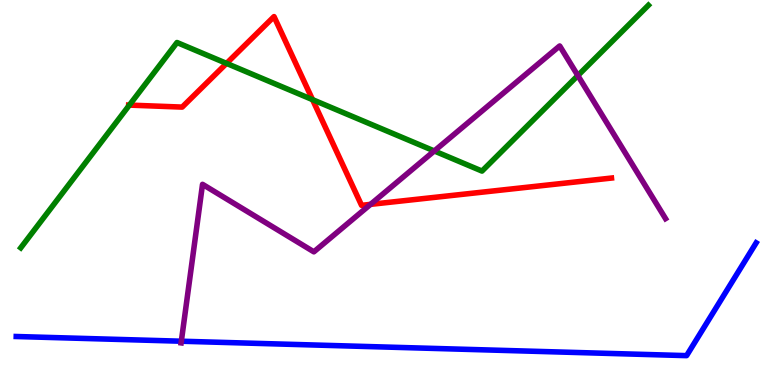[{'lines': ['blue', 'red'], 'intersections': []}, {'lines': ['green', 'red'], 'intersections': [{'x': 1.67, 'y': 7.27}, {'x': 2.92, 'y': 8.35}, {'x': 4.03, 'y': 7.41}]}, {'lines': ['purple', 'red'], 'intersections': [{'x': 4.78, 'y': 4.69}]}, {'lines': ['blue', 'green'], 'intersections': []}, {'lines': ['blue', 'purple'], 'intersections': [{'x': 2.34, 'y': 1.14}]}, {'lines': ['green', 'purple'], 'intersections': [{'x': 5.6, 'y': 6.08}, {'x': 7.46, 'y': 8.04}]}]